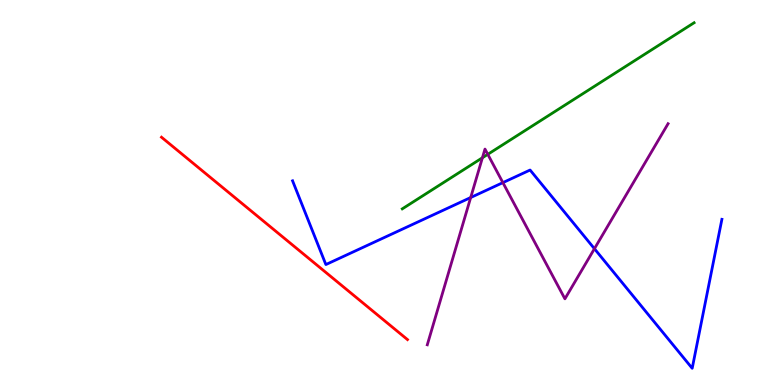[{'lines': ['blue', 'red'], 'intersections': []}, {'lines': ['green', 'red'], 'intersections': []}, {'lines': ['purple', 'red'], 'intersections': []}, {'lines': ['blue', 'green'], 'intersections': []}, {'lines': ['blue', 'purple'], 'intersections': [{'x': 6.07, 'y': 4.87}, {'x': 6.49, 'y': 5.26}, {'x': 7.67, 'y': 3.54}]}, {'lines': ['green', 'purple'], 'intersections': [{'x': 6.22, 'y': 5.9}, {'x': 6.29, 'y': 5.99}]}]